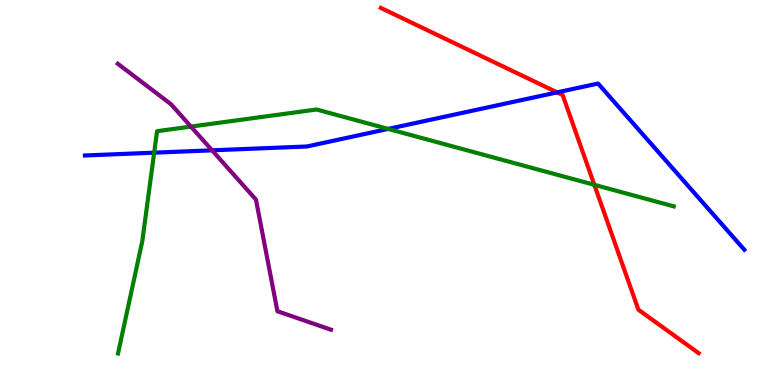[{'lines': ['blue', 'red'], 'intersections': [{'x': 7.19, 'y': 7.6}]}, {'lines': ['green', 'red'], 'intersections': [{'x': 7.67, 'y': 5.2}]}, {'lines': ['purple', 'red'], 'intersections': []}, {'lines': ['blue', 'green'], 'intersections': [{'x': 1.99, 'y': 6.03}, {'x': 5.01, 'y': 6.65}]}, {'lines': ['blue', 'purple'], 'intersections': [{'x': 2.74, 'y': 6.1}]}, {'lines': ['green', 'purple'], 'intersections': [{'x': 2.46, 'y': 6.71}]}]